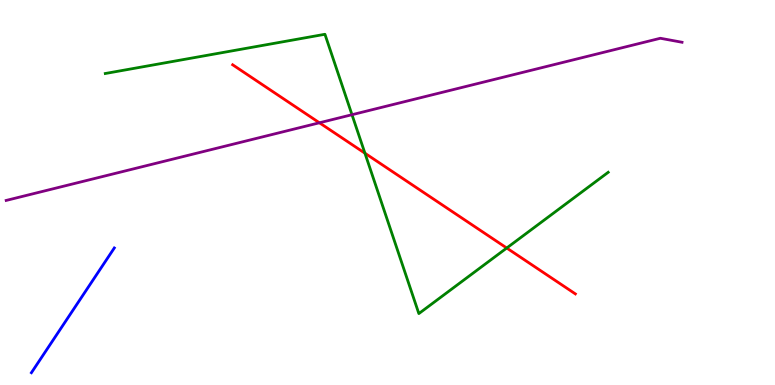[{'lines': ['blue', 'red'], 'intersections': []}, {'lines': ['green', 'red'], 'intersections': [{'x': 4.71, 'y': 6.02}, {'x': 6.54, 'y': 3.56}]}, {'lines': ['purple', 'red'], 'intersections': [{'x': 4.12, 'y': 6.81}]}, {'lines': ['blue', 'green'], 'intersections': []}, {'lines': ['blue', 'purple'], 'intersections': []}, {'lines': ['green', 'purple'], 'intersections': [{'x': 4.54, 'y': 7.02}]}]